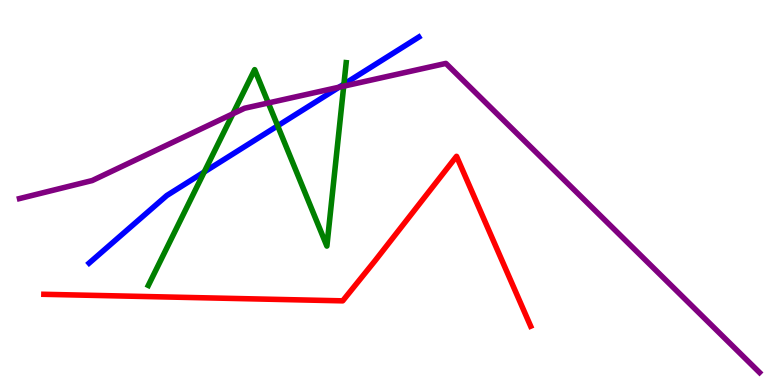[{'lines': ['blue', 'red'], 'intersections': []}, {'lines': ['green', 'red'], 'intersections': []}, {'lines': ['purple', 'red'], 'intersections': []}, {'lines': ['blue', 'green'], 'intersections': [{'x': 2.64, 'y': 5.53}, {'x': 3.58, 'y': 6.73}, {'x': 4.44, 'y': 7.81}]}, {'lines': ['blue', 'purple'], 'intersections': [{'x': 4.38, 'y': 7.74}]}, {'lines': ['green', 'purple'], 'intersections': [{'x': 3.01, 'y': 7.04}, {'x': 3.46, 'y': 7.33}, {'x': 4.43, 'y': 7.76}]}]